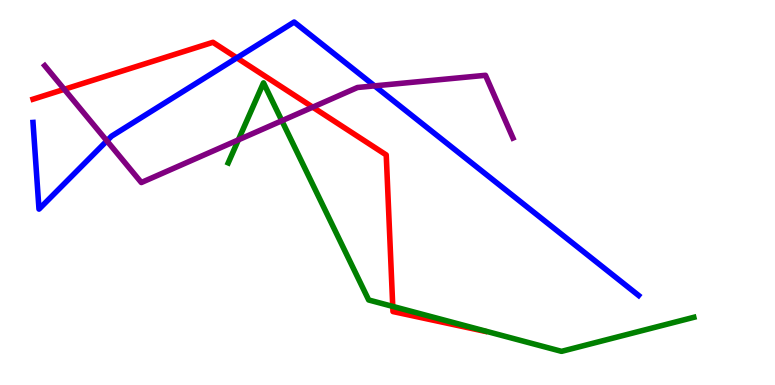[{'lines': ['blue', 'red'], 'intersections': [{'x': 3.06, 'y': 8.5}]}, {'lines': ['green', 'red'], 'intersections': [{'x': 5.07, 'y': 2.04}]}, {'lines': ['purple', 'red'], 'intersections': [{'x': 0.829, 'y': 7.68}, {'x': 4.04, 'y': 7.22}]}, {'lines': ['blue', 'green'], 'intersections': []}, {'lines': ['blue', 'purple'], 'intersections': [{'x': 1.38, 'y': 6.34}, {'x': 4.83, 'y': 7.77}]}, {'lines': ['green', 'purple'], 'intersections': [{'x': 3.08, 'y': 6.37}, {'x': 3.64, 'y': 6.86}]}]